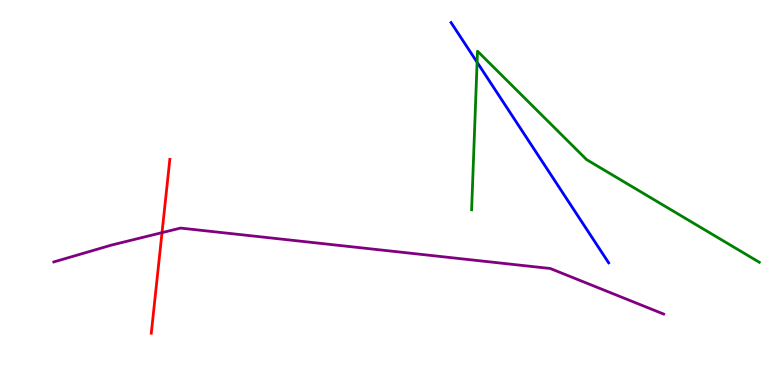[{'lines': ['blue', 'red'], 'intersections': []}, {'lines': ['green', 'red'], 'intersections': []}, {'lines': ['purple', 'red'], 'intersections': [{'x': 2.09, 'y': 3.96}]}, {'lines': ['blue', 'green'], 'intersections': [{'x': 6.16, 'y': 8.38}]}, {'lines': ['blue', 'purple'], 'intersections': []}, {'lines': ['green', 'purple'], 'intersections': []}]